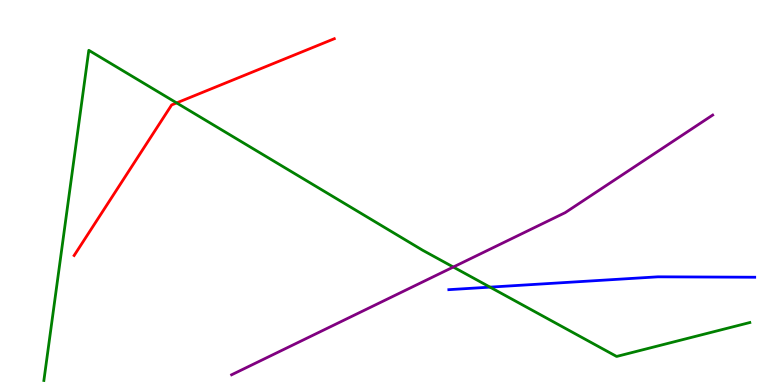[{'lines': ['blue', 'red'], 'intersections': []}, {'lines': ['green', 'red'], 'intersections': [{'x': 2.28, 'y': 7.33}]}, {'lines': ['purple', 'red'], 'intersections': []}, {'lines': ['blue', 'green'], 'intersections': [{'x': 6.32, 'y': 2.54}]}, {'lines': ['blue', 'purple'], 'intersections': []}, {'lines': ['green', 'purple'], 'intersections': [{'x': 5.85, 'y': 3.06}]}]